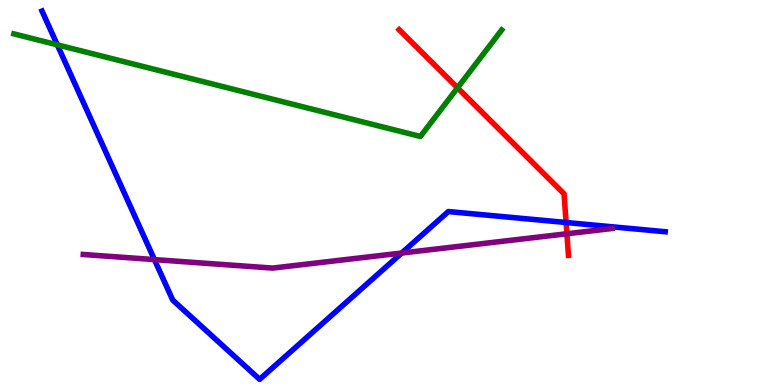[{'lines': ['blue', 'red'], 'intersections': [{'x': 7.3, 'y': 4.22}]}, {'lines': ['green', 'red'], 'intersections': [{'x': 5.9, 'y': 7.72}]}, {'lines': ['purple', 'red'], 'intersections': [{'x': 7.31, 'y': 3.93}]}, {'lines': ['blue', 'green'], 'intersections': [{'x': 0.739, 'y': 8.84}]}, {'lines': ['blue', 'purple'], 'intersections': [{'x': 1.99, 'y': 3.26}, {'x': 5.18, 'y': 3.43}]}, {'lines': ['green', 'purple'], 'intersections': []}]